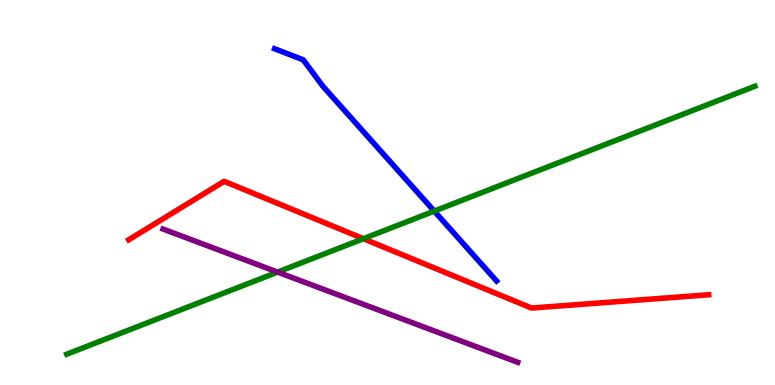[{'lines': ['blue', 'red'], 'intersections': []}, {'lines': ['green', 'red'], 'intersections': [{'x': 4.69, 'y': 3.8}]}, {'lines': ['purple', 'red'], 'intersections': []}, {'lines': ['blue', 'green'], 'intersections': [{'x': 5.6, 'y': 4.52}]}, {'lines': ['blue', 'purple'], 'intersections': []}, {'lines': ['green', 'purple'], 'intersections': [{'x': 3.58, 'y': 2.93}]}]